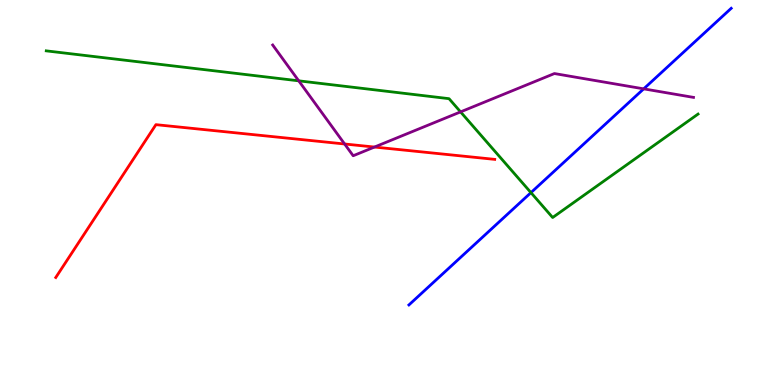[{'lines': ['blue', 'red'], 'intersections': []}, {'lines': ['green', 'red'], 'intersections': []}, {'lines': ['purple', 'red'], 'intersections': [{'x': 4.45, 'y': 6.26}, {'x': 4.83, 'y': 6.18}]}, {'lines': ['blue', 'green'], 'intersections': [{'x': 6.85, 'y': 5.0}]}, {'lines': ['blue', 'purple'], 'intersections': [{'x': 8.31, 'y': 7.69}]}, {'lines': ['green', 'purple'], 'intersections': [{'x': 3.85, 'y': 7.9}, {'x': 5.94, 'y': 7.09}]}]